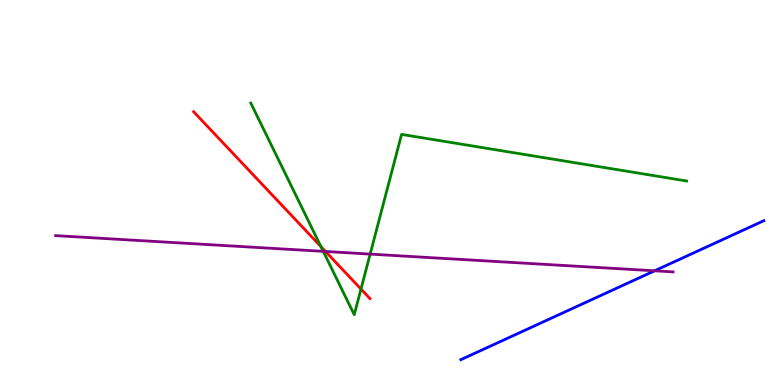[{'lines': ['blue', 'red'], 'intersections': []}, {'lines': ['green', 'red'], 'intersections': [{'x': 4.14, 'y': 3.59}, {'x': 4.66, 'y': 2.49}]}, {'lines': ['purple', 'red'], 'intersections': [{'x': 4.2, 'y': 3.47}]}, {'lines': ['blue', 'green'], 'intersections': []}, {'lines': ['blue', 'purple'], 'intersections': [{'x': 8.45, 'y': 2.97}]}, {'lines': ['green', 'purple'], 'intersections': [{'x': 4.17, 'y': 3.47}, {'x': 4.78, 'y': 3.4}]}]